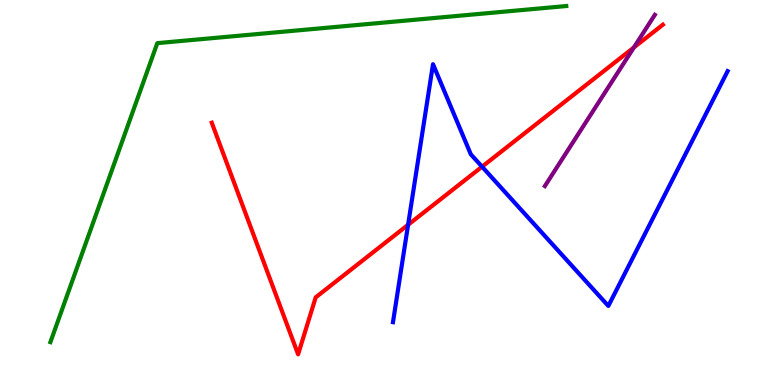[{'lines': ['blue', 'red'], 'intersections': [{'x': 5.27, 'y': 4.16}, {'x': 6.22, 'y': 5.67}]}, {'lines': ['green', 'red'], 'intersections': []}, {'lines': ['purple', 'red'], 'intersections': [{'x': 8.18, 'y': 8.77}]}, {'lines': ['blue', 'green'], 'intersections': []}, {'lines': ['blue', 'purple'], 'intersections': []}, {'lines': ['green', 'purple'], 'intersections': []}]